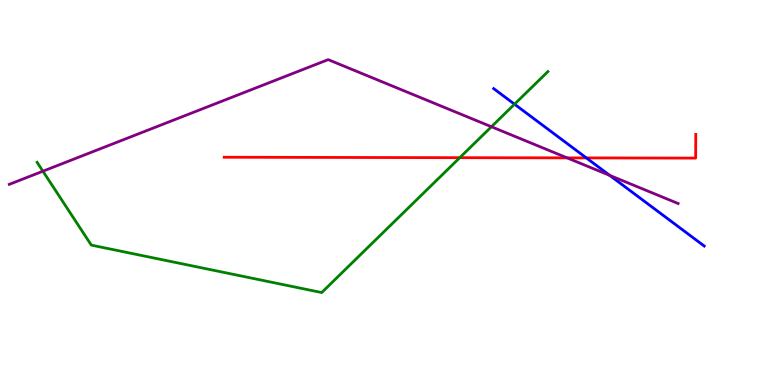[{'lines': ['blue', 'red'], 'intersections': [{'x': 7.57, 'y': 5.9}]}, {'lines': ['green', 'red'], 'intersections': [{'x': 5.93, 'y': 5.9}]}, {'lines': ['purple', 'red'], 'intersections': [{'x': 7.32, 'y': 5.9}]}, {'lines': ['blue', 'green'], 'intersections': [{'x': 6.64, 'y': 7.29}]}, {'lines': ['blue', 'purple'], 'intersections': [{'x': 7.87, 'y': 5.44}]}, {'lines': ['green', 'purple'], 'intersections': [{'x': 0.554, 'y': 5.55}, {'x': 6.34, 'y': 6.71}]}]